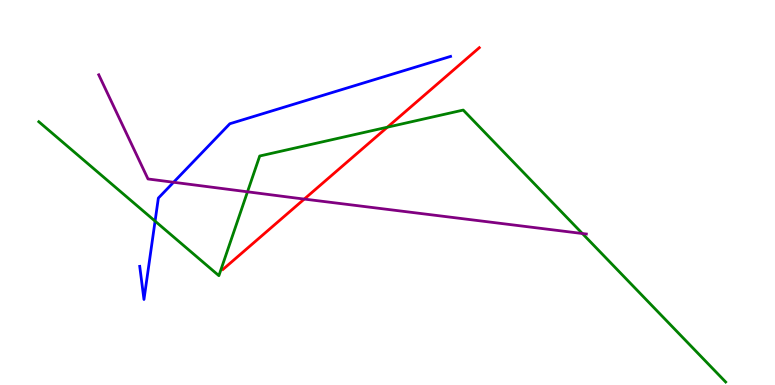[{'lines': ['blue', 'red'], 'intersections': []}, {'lines': ['green', 'red'], 'intersections': [{'x': 5.0, 'y': 6.7}]}, {'lines': ['purple', 'red'], 'intersections': [{'x': 3.93, 'y': 4.83}]}, {'lines': ['blue', 'green'], 'intersections': [{'x': 2.0, 'y': 4.26}]}, {'lines': ['blue', 'purple'], 'intersections': [{'x': 2.24, 'y': 5.27}]}, {'lines': ['green', 'purple'], 'intersections': [{'x': 3.19, 'y': 5.02}, {'x': 7.51, 'y': 3.93}]}]